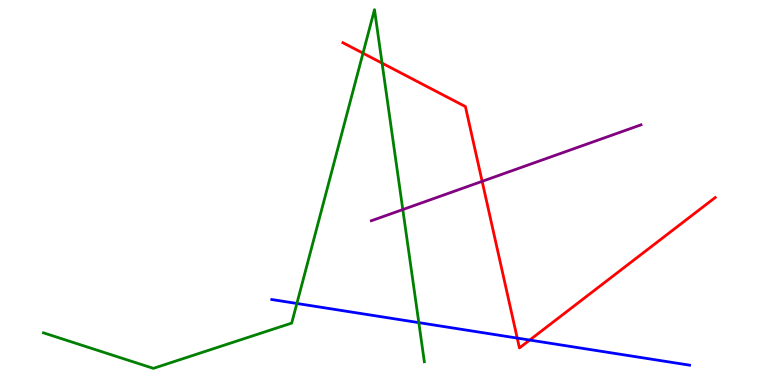[{'lines': ['blue', 'red'], 'intersections': [{'x': 6.67, 'y': 1.22}, {'x': 6.84, 'y': 1.17}]}, {'lines': ['green', 'red'], 'intersections': [{'x': 4.68, 'y': 8.62}, {'x': 4.93, 'y': 8.36}]}, {'lines': ['purple', 'red'], 'intersections': [{'x': 6.22, 'y': 5.29}]}, {'lines': ['blue', 'green'], 'intersections': [{'x': 3.83, 'y': 2.12}, {'x': 5.4, 'y': 1.62}]}, {'lines': ['blue', 'purple'], 'intersections': []}, {'lines': ['green', 'purple'], 'intersections': [{'x': 5.2, 'y': 4.56}]}]